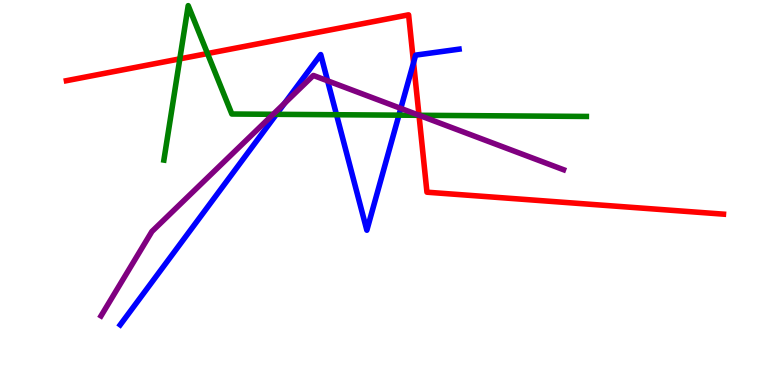[{'lines': ['blue', 'red'], 'intersections': [{'x': 5.34, 'y': 8.37}]}, {'lines': ['green', 'red'], 'intersections': [{'x': 2.32, 'y': 8.47}, {'x': 2.68, 'y': 8.61}, {'x': 5.41, 'y': 7.01}]}, {'lines': ['purple', 'red'], 'intersections': [{'x': 5.41, 'y': 7.01}]}, {'lines': ['blue', 'green'], 'intersections': [{'x': 3.57, 'y': 7.03}, {'x': 4.34, 'y': 7.02}, {'x': 5.15, 'y': 7.01}]}, {'lines': ['blue', 'purple'], 'intersections': [{'x': 3.67, 'y': 7.32}, {'x': 4.23, 'y': 7.9}, {'x': 5.17, 'y': 7.18}]}, {'lines': ['green', 'purple'], 'intersections': [{'x': 3.52, 'y': 7.03}, {'x': 5.41, 'y': 7.01}]}]